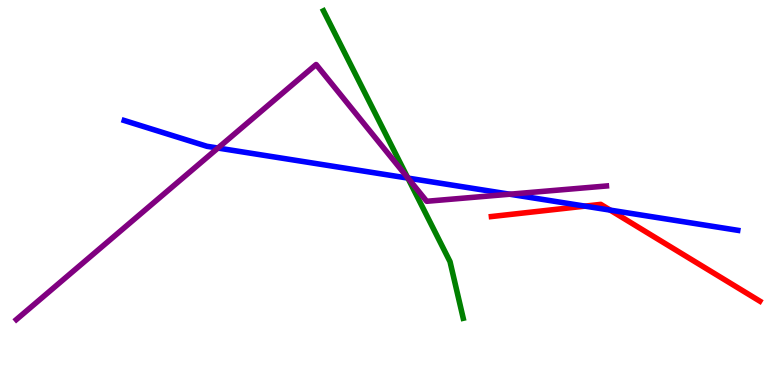[{'lines': ['blue', 'red'], 'intersections': [{'x': 7.55, 'y': 4.65}, {'x': 7.87, 'y': 4.54}]}, {'lines': ['green', 'red'], 'intersections': []}, {'lines': ['purple', 'red'], 'intersections': []}, {'lines': ['blue', 'green'], 'intersections': [{'x': 5.26, 'y': 5.37}]}, {'lines': ['blue', 'purple'], 'intersections': [{'x': 2.81, 'y': 6.15}, {'x': 5.26, 'y': 5.37}, {'x': 6.58, 'y': 4.96}]}, {'lines': ['green', 'purple'], 'intersections': [{'x': 5.26, 'y': 5.38}]}]